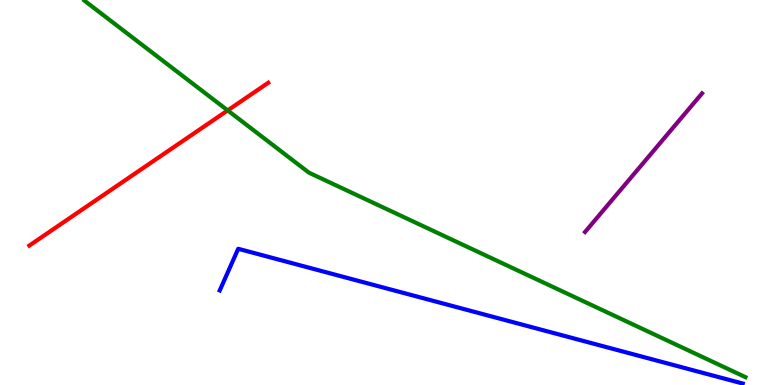[{'lines': ['blue', 'red'], 'intersections': []}, {'lines': ['green', 'red'], 'intersections': [{'x': 2.94, 'y': 7.13}]}, {'lines': ['purple', 'red'], 'intersections': []}, {'lines': ['blue', 'green'], 'intersections': []}, {'lines': ['blue', 'purple'], 'intersections': []}, {'lines': ['green', 'purple'], 'intersections': []}]